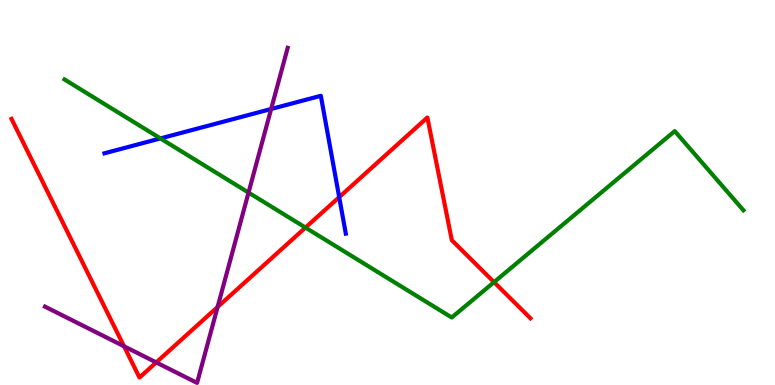[{'lines': ['blue', 'red'], 'intersections': [{'x': 4.38, 'y': 4.88}]}, {'lines': ['green', 'red'], 'intersections': [{'x': 3.94, 'y': 4.09}, {'x': 6.37, 'y': 2.67}]}, {'lines': ['purple', 'red'], 'intersections': [{'x': 1.6, 'y': 1.01}, {'x': 2.02, 'y': 0.587}, {'x': 2.81, 'y': 2.03}]}, {'lines': ['blue', 'green'], 'intersections': [{'x': 2.07, 'y': 6.4}]}, {'lines': ['blue', 'purple'], 'intersections': [{'x': 3.5, 'y': 7.17}]}, {'lines': ['green', 'purple'], 'intersections': [{'x': 3.21, 'y': 5.0}]}]